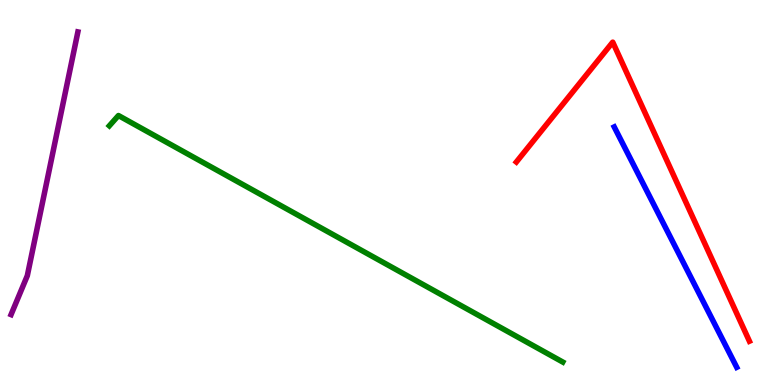[{'lines': ['blue', 'red'], 'intersections': []}, {'lines': ['green', 'red'], 'intersections': []}, {'lines': ['purple', 'red'], 'intersections': []}, {'lines': ['blue', 'green'], 'intersections': []}, {'lines': ['blue', 'purple'], 'intersections': []}, {'lines': ['green', 'purple'], 'intersections': []}]